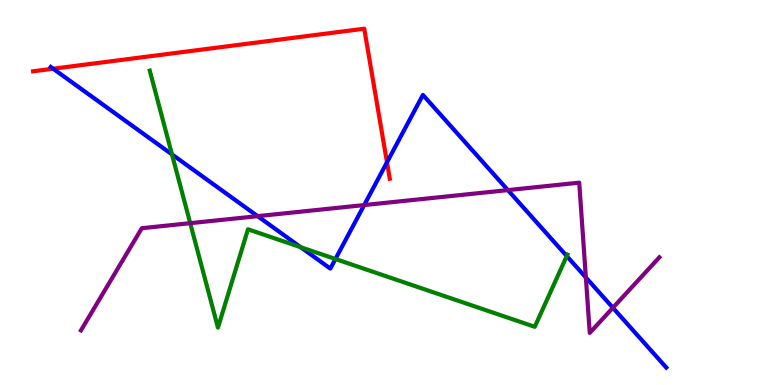[{'lines': ['blue', 'red'], 'intersections': [{'x': 0.686, 'y': 8.22}, {'x': 4.99, 'y': 5.78}]}, {'lines': ['green', 'red'], 'intersections': []}, {'lines': ['purple', 'red'], 'intersections': []}, {'lines': ['blue', 'green'], 'intersections': [{'x': 2.22, 'y': 5.99}, {'x': 3.88, 'y': 3.58}, {'x': 4.33, 'y': 3.27}, {'x': 7.31, 'y': 3.35}]}, {'lines': ['blue', 'purple'], 'intersections': [{'x': 3.32, 'y': 4.39}, {'x': 4.7, 'y': 4.67}, {'x': 6.55, 'y': 5.06}, {'x': 7.56, 'y': 2.79}, {'x': 7.91, 'y': 2.01}]}, {'lines': ['green', 'purple'], 'intersections': [{'x': 2.45, 'y': 4.2}]}]